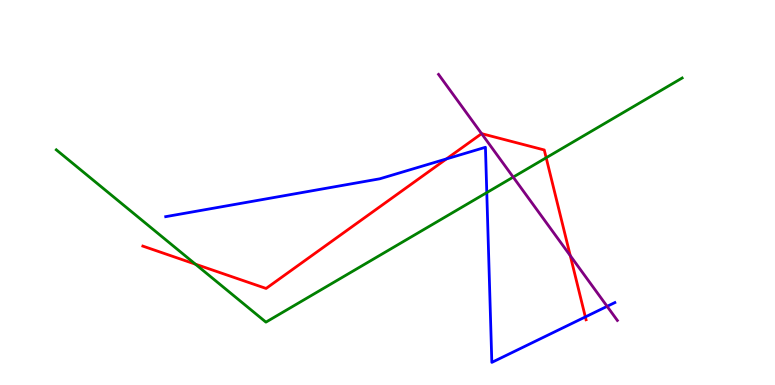[{'lines': ['blue', 'red'], 'intersections': [{'x': 5.76, 'y': 5.87}, {'x': 7.55, 'y': 1.77}]}, {'lines': ['green', 'red'], 'intersections': [{'x': 2.52, 'y': 3.14}, {'x': 7.05, 'y': 5.9}]}, {'lines': ['purple', 'red'], 'intersections': [{'x': 6.21, 'y': 6.53}, {'x': 7.36, 'y': 3.36}]}, {'lines': ['blue', 'green'], 'intersections': [{'x': 6.28, 'y': 5.0}]}, {'lines': ['blue', 'purple'], 'intersections': [{'x': 7.83, 'y': 2.04}]}, {'lines': ['green', 'purple'], 'intersections': [{'x': 6.62, 'y': 5.4}]}]